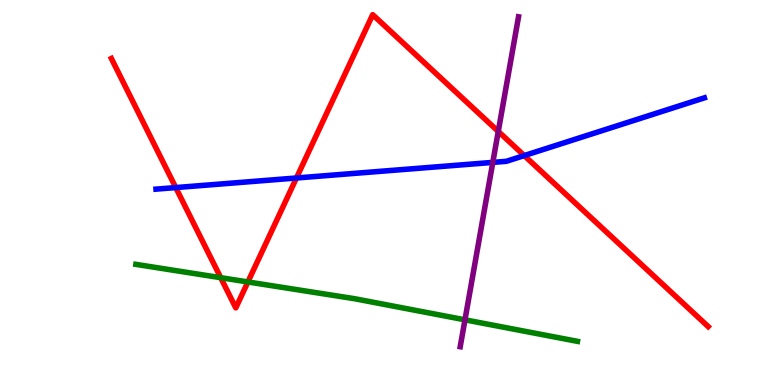[{'lines': ['blue', 'red'], 'intersections': [{'x': 2.27, 'y': 5.13}, {'x': 3.83, 'y': 5.38}, {'x': 6.76, 'y': 5.96}]}, {'lines': ['green', 'red'], 'intersections': [{'x': 2.85, 'y': 2.79}, {'x': 3.2, 'y': 2.68}]}, {'lines': ['purple', 'red'], 'intersections': [{'x': 6.43, 'y': 6.59}]}, {'lines': ['blue', 'green'], 'intersections': []}, {'lines': ['blue', 'purple'], 'intersections': [{'x': 6.36, 'y': 5.78}]}, {'lines': ['green', 'purple'], 'intersections': [{'x': 6.0, 'y': 1.69}]}]